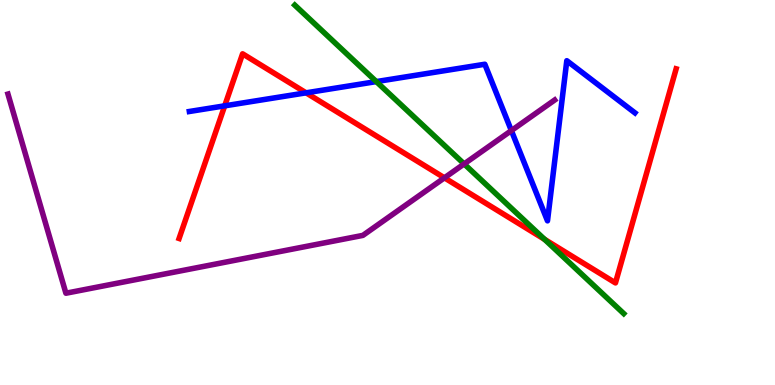[{'lines': ['blue', 'red'], 'intersections': [{'x': 2.9, 'y': 7.25}, {'x': 3.95, 'y': 7.59}]}, {'lines': ['green', 'red'], 'intersections': [{'x': 7.03, 'y': 3.78}]}, {'lines': ['purple', 'red'], 'intersections': [{'x': 5.73, 'y': 5.38}]}, {'lines': ['blue', 'green'], 'intersections': [{'x': 4.86, 'y': 7.88}]}, {'lines': ['blue', 'purple'], 'intersections': [{'x': 6.6, 'y': 6.61}]}, {'lines': ['green', 'purple'], 'intersections': [{'x': 5.99, 'y': 5.74}]}]